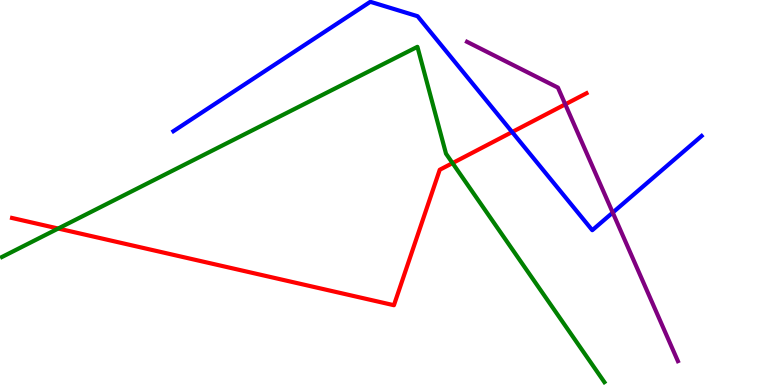[{'lines': ['blue', 'red'], 'intersections': [{'x': 6.61, 'y': 6.57}]}, {'lines': ['green', 'red'], 'intersections': [{'x': 0.751, 'y': 4.06}, {'x': 5.84, 'y': 5.76}]}, {'lines': ['purple', 'red'], 'intersections': [{'x': 7.29, 'y': 7.29}]}, {'lines': ['blue', 'green'], 'intersections': []}, {'lines': ['blue', 'purple'], 'intersections': [{'x': 7.91, 'y': 4.48}]}, {'lines': ['green', 'purple'], 'intersections': []}]